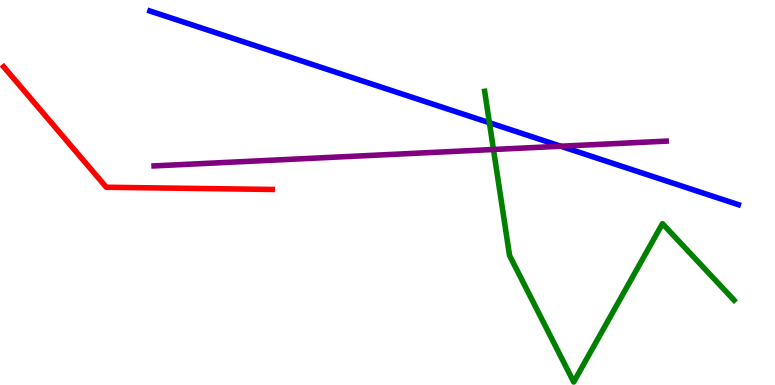[{'lines': ['blue', 'red'], 'intersections': []}, {'lines': ['green', 'red'], 'intersections': []}, {'lines': ['purple', 'red'], 'intersections': []}, {'lines': ['blue', 'green'], 'intersections': [{'x': 6.32, 'y': 6.81}]}, {'lines': ['blue', 'purple'], 'intersections': [{'x': 7.24, 'y': 6.2}]}, {'lines': ['green', 'purple'], 'intersections': [{'x': 6.37, 'y': 6.12}]}]